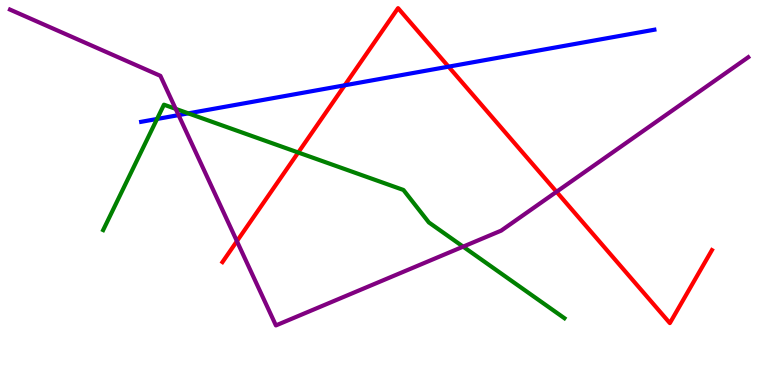[{'lines': ['blue', 'red'], 'intersections': [{'x': 4.45, 'y': 7.78}, {'x': 5.79, 'y': 8.27}]}, {'lines': ['green', 'red'], 'intersections': [{'x': 3.85, 'y': 6.04}]}, {'lines': ['purple', 'red'], 'intersections': [{'x': 3.06, 'y': 3.74}, {'x': 7.18, 'y': 5.02}]}, {'lines': ['blue', 'green'], 'intersections': [{'x': 2.03, 'y': 6.91}, {'x': 2.43, 'y': 7.06}]}, {'lines': ['blue', 'purple'], 'intersections': [{'x': 2.3, 'y': 7.01}]}, {'lines': ['green', 'purple'], 'intersections': [{'x': 2.27, 'y': 7.17}, {'x': 5.98, 'y': 3.59}]}]